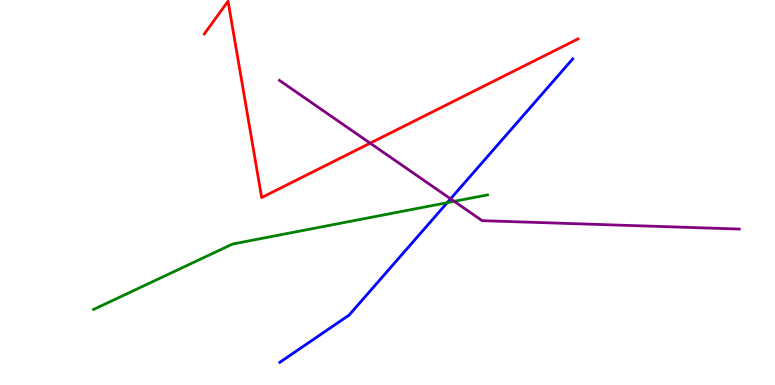[{'lines': ['blue', 'red'], 'intersections': []}, {'lines': ['green', 'red'], 'intersections': []}, {'lines': ['purple', 'red'], 'intersections': [{'x': 4.78, 'y': 6.28}]}, {'lines': ['blue', 'green'], 'intersections': [{'x': 5.77, 'y': 4.74}]}, {'lines': ['blue', 'purple'], 'intersections': [{'x': 5.81, 'y': 4.84}]}, {'lines': ['green', 'purple'], 'intersections': [{'x': 5.86, 'y': 4.77}]}]